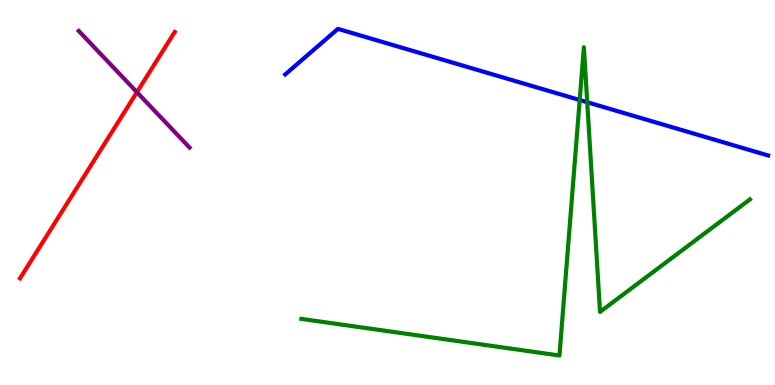[{'lines': ['blue', 'red'], 'intersections': []}, {'lines': ['green', 'red'], 'intersections': []}, {'lines': ['purple', 'red'], 'intersections': [{'x': 1.77, 'y': 7.61}]}, {'lines': ['blue', 'green'], 'intersections': [{'x': 7.48, 'y': 7.4}, {'x': 7.58, 'y': 7.34}]}, {'lines': ['blue', 'purple'], 'intersections': []}, {'lines': ['green', 'purple'], 'intersections': []}]